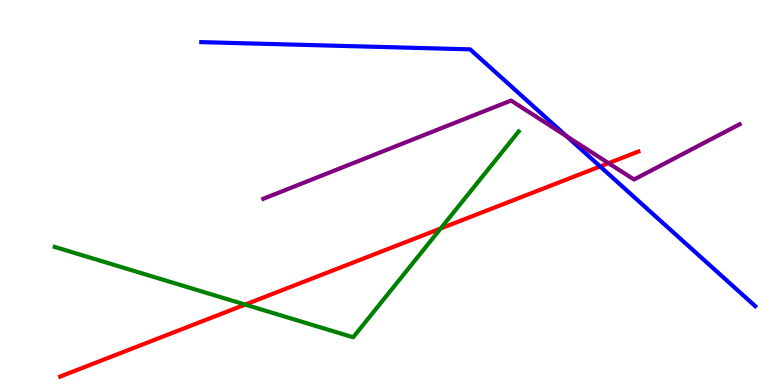[{'lines': ['blue', 'red'], 'intersections': [{'x': 7.74, 'y': 5.68}]}, {'lines': ['green', 'red'], 'intersections': [{'x': 3.16, 'y': 2.09}, {'x': 5.69, 'y': 4.06}]}, {'lines': ['purple', 'red'], 'intersections': [{'x': 7.85, 'y': 5.76}]}, {'lines': ['blue', 'green'], 'intersections': []}, {'lines': ['blue', 'purple'], 'intersections': [{'x': 7.31, 'y': 6.46}]}, {'lines': ['green', 'purple'], 'intersections': []}]